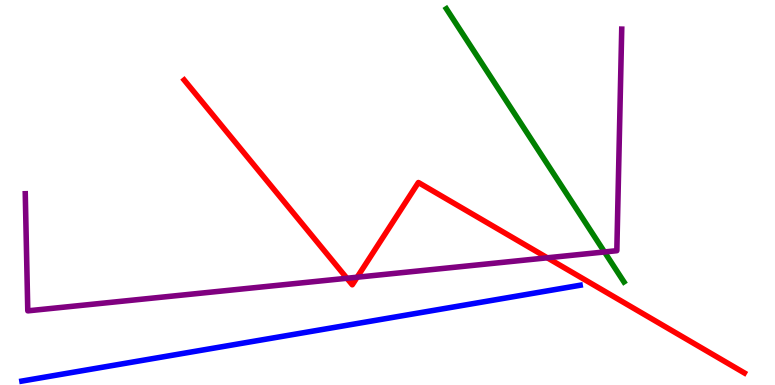[{'lines': ['blue', 'red'], 'intersections': []}, {'lines': ['green', 'red'], 'intersections': []}, {'lines': ['purple', 'red'], 'intersections': [{'x': 4.48, 'y': 2.77}, {'x': 4.61, 'y': 2.8}, {'x': 7.06, 'y': 3.3}]}, {'lines': ['blue', 'green'], 'intersections': []}, {'lines': ['blue', 'purple'], 'intersections': []}, {'lines': ['green', 'purple'], 'intersections': [{'x': 7.8, 'y': 3.46}]}]